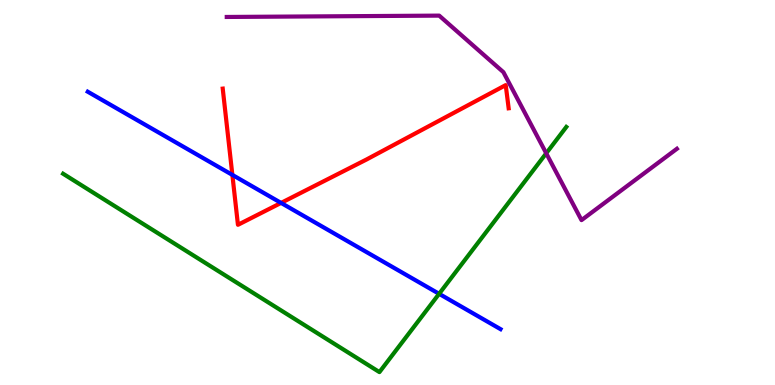[{'lines': ['blue', 'red'], 'intersections': [{'x': 3.0, 'y': 5.46}, {'x': 3.63, 'y': 4.73}]}, {'lines': ['green', 'red'], 'intersections': []}, {'lines': ['purple', 'red'], 'intersections': []}, {'lines': ['blue', 'green'], 'intersections': [{'x': 5.67, 'y': 2.37}]}, {'lines': ['blue', 'purple'], 'intersections': []}, {'lines': ['green', 'purple'], 'intersections': [{'x': 7.05, 'y': 6.02}]}]